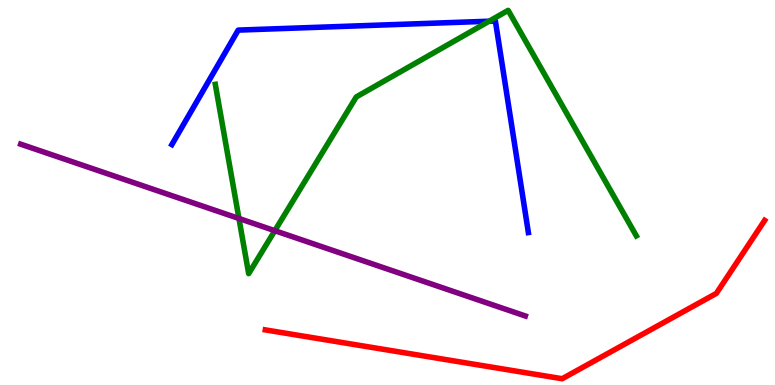[{'lines': ['blue', 'red'], 'intersections': []}, {'lines': ['green', 'red'], 'intersections': []}, {'lines': ['purple', 'red'], 'intersections': []}, {'lines': ['blue', 'green'], 'intersections': [{'x': 6.31, 'y': 9.45}]}, {'lines': ['blue', 'purple'], 'intersections': []}, {'lines': ['green', 'purple'], 'intersections': [{'x': 3.08, 'y': 4.33}, {'x': 3.55, 'y': 4.01}]}]